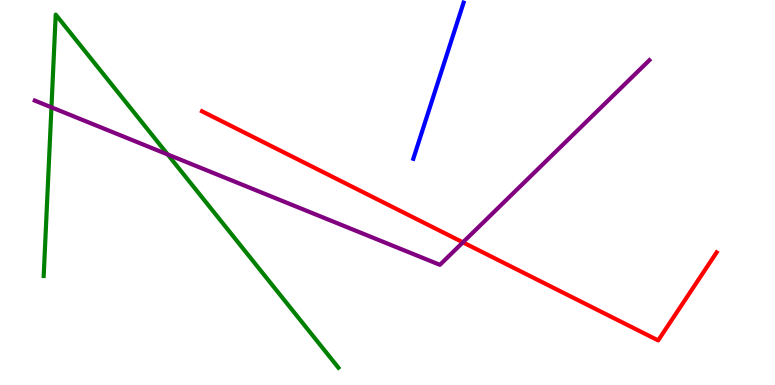[{'lines': ['blue', 'red'], 'intersections': []}, {'lines': ['green', 'red'], 'intersections': []}, {'lines': ['purple', 'red'], 'intersections': [{'x': 5.97, 'y': 3.71}]}, {'lines': ['blue', 'green'], 'intersections': []}, {'lines': ['blue', 'purple'], 'intersections': []}, {'lines': ['green', 'purple'], 'intersections': [{'x': 0.664, 'y': 7.21}, {'x': 2.16, 'y': 5.99}]}]